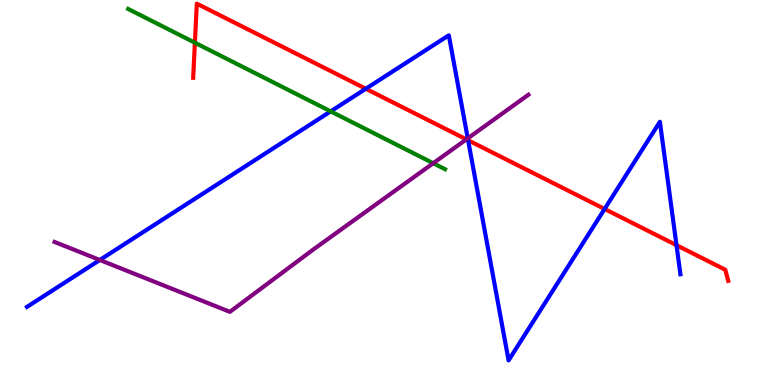[{'lines': ['blue', 'red'], 'intersections': [{'x': 4.72, 'y': 7.69}, {'x': 6.04, 'y': 6.36}, {'x': 7.8, 'y': 4.57}, {'x': 8.73, 'y': 3.63}]}, {'lines': ['green', 'red'], 'intersections': [{'x': 2.51, 'y': 8.89}]}, {'lines': ['purple', 'red'], 'intersections': [{'x': 6.02, 'y': 6.38}]}, {'lines': ['blue', 'green'], 'intersections': [{'x': 4.27, 'y': 7.11}]}, {'lines': ['blue', 'purple'], 'intersections': [{'x': 1.29, 'y': 3.25}, {'x': 6.04, 'y': 6.41}]}, {'lines': ['green', 'purple'], 'intersections': [{'x': 5.59, 'y': 5.76}]}]